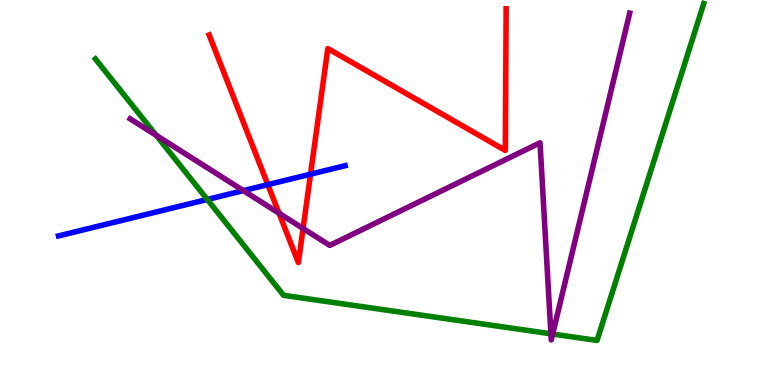[{'lines': ['blue', 'red'], 'intersections': [{'x': 3.46, 'y': 5.2}, {'x': 4.01, 'y': 5.48}]}, {'lines': ['green', 'red'], 'intersections': []}, {'lines': ['purple', 'red'], 'intersections': [{'x': 3.6, 'y': 4.46}, {'x': 3.91, 'y': 4.07}]}, {'lines': ['blue', 'green'], 'intersections': [{'x': 2.67, 'y': 4.82}]}, {'lines': ['blue', 'purple'], 'intersections': [{'x': 3.14, 'y': 5.05}]}, {'lines': ['green', 'purple'], 'intersections': [{'x': 2.02, 'y': 6.48}, {'x': 7.11, 'y': 1.33}, {'x': 7.13, 'y': 1.32}]}]